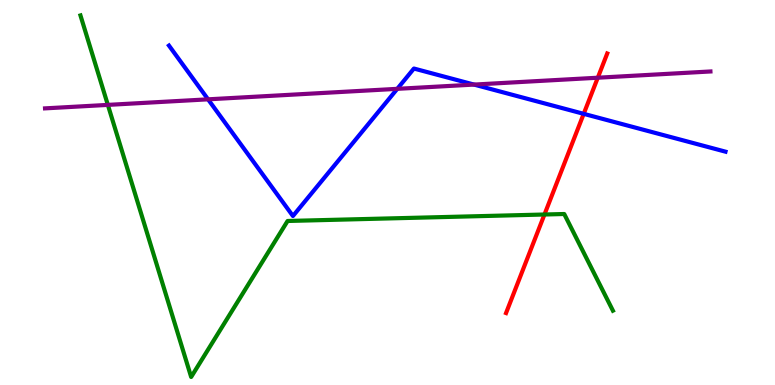[{'lines': ['blue', 'red'], 'intersections': [{'x': 7.53, 'y': 7.04}]}, {'lines': ['green', 'red'], 'intersections': [{'x': 7.03, 'y': 4.43}]}, {'lines': ['purple', 'red'], 'intersections': [{'x': 7.71, 'y': 7.98}]}, {'lines': ['blue', 'green'], 'intersections': []}, {'lines': ['blue', 'purple'], 'intersections': [{'x': 2.68, 'y': 7.42}, {'x': 5.13, 'y': 7.69}, {'x': 6.12, 'y': 7.8}]}, {'lines': ['green', 'purple'], 'intersections': [{'x': 1.39, 'y': 7.28}]}]